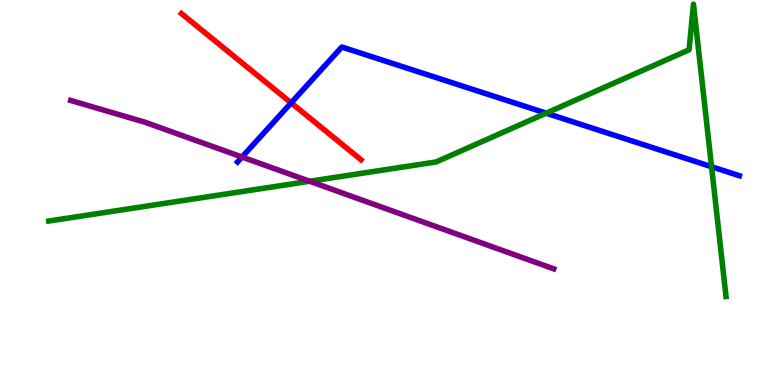[{'lines': ['blue', 'red'], 'intersections': [{'x': 3.76, 'y': 7.33}]}, {'lines': ['green', 'red'], 'intersections': []}, {'lines': ['purple', 'red'], 'intersections': []}, {'lines': ['blue', 'green'], 'intersections': [{'x': 7.05, 'y': 7.06}, {'x': 9.18, 'y': 5.67}]}, {'lines': ['blue', 'purple'], 'intersections': [{'x': 3.12, 'y': 5.92}]}, {'lines': ['green', 'purple'], 'intersections': [{'x': 3.99, 'y': 5.29}]}]